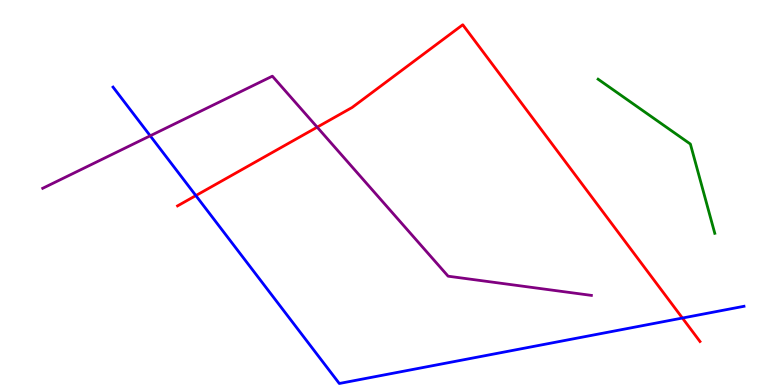[{'lines': ['blue', 'red'], 'intersections': [{'x': 2.53, 'y': 4.92}, {'x': 8.81, 'y': 1.74}]}, {'lines': ['green', 'red'], 'intersections': []}, {'lines': ['purple', 'red'], 'intersections': [{'x': 4.09, 'y': 6.7}]}, {'lines': ['blue', 'green'], 'intersections': []}, {'lines': ['blue', 'purple'], 'intersections': [{'x': 1.94, 'y': 6.47}]}, {'lines': ['green', 'purple'], 'intersections': []}]